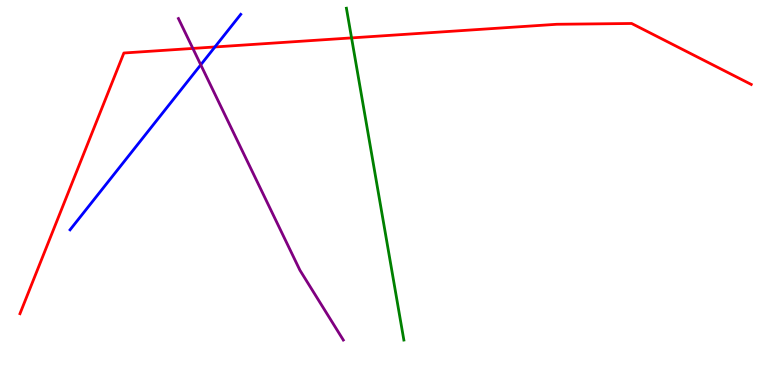[{'lines': ['blue', 'red'], 'intersections': [{'x': 2.77, 'y': 8.78}]}, {'lines': ['green', 'red'], 'intersections': [{'x': 4.54, 'y': 9.02}]}, {'lines': ['purple', 'red'], 'intersections': [{'x': 2.49, 'y': 8.74}]}, {'lines': ['blue', 'green'], 'intersections': []}, {'lines': ['blue', 'purple'], 'intersections': [{'x': 2.59, 'y': 8.32}]}, {'lines': ['green', 'purple'], 'intersections': []}]